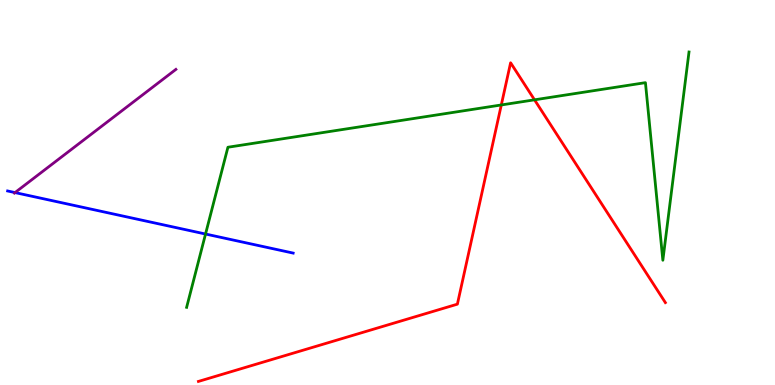[{'lines': ['blue', 'red'], 'intersections': []}, {'lines': ['green', 'red'], 'intersections': [{'x': 6.47, 'y': 7.27}, {'x': 6.9, 'y': 7.41}]}, {'lines': ['purple', 'red'], 'intersections': []}, {'lines': ['blue', 'green'], 'intersections': [{'x': 2.65, 'y': 3.92}]}, {'lines': ['blue', 'purple'], 'intersections': [{'x': 0.194, 'y': 5.0}]}, {'lines': ['green', 'purple'], 'intersections': []}]